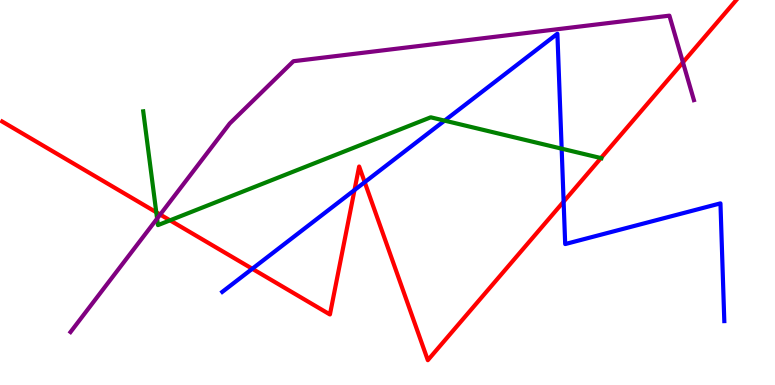[{'lines': ['blue', 'red'], 'intersections': [{'x': 3.26, 'y': 3.02}, {'x': 4.57, 'y': 5.06}, {'x': 4.71, 'y': 5.27}, {'x': 7.27, 'y': 4.76}]}, {'lines': ['green', 'red'], 'intersections': [{'x': 2.02, 'y': 4.49}, {'x': 2.19, 'y': 4.28}, {'x': 7.75, 'y': 5.89}]}, {'lines': ['purple', 'red'], 'intersections': [{'x': 2.07, 'y': 4.43}, {'x': 8.81, 'y': 8.38}]}, {'lines': ['blue', 'green'], 'intersections': [{'x': 5.74, 'y': 6.87}, {'x': 7.25, 'y': 6.14}]}, {'lines': ['blue', 'purple'], 'intersections': []}, {'lines': ['green', 'purple'], 'intersections': [{'x': 2.03, 'y': 4.32}]}]